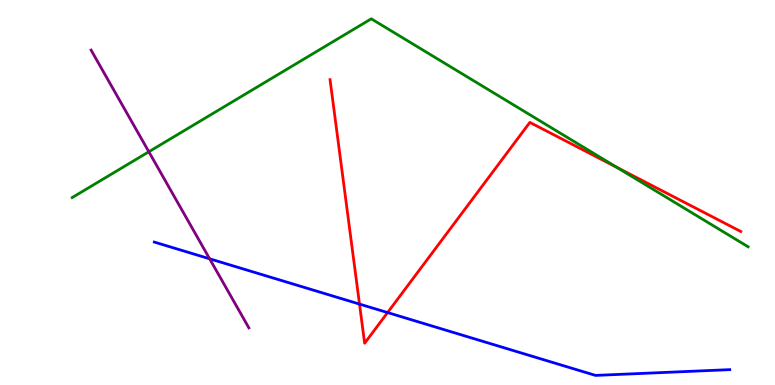[{'lines': ['blue', 'red'], 'intersections': [{'x': 4.64, 'y': 2.1}, {'x': 5.0, 'y': 1.88}]}, {'lines': ['green', 'red'], 'intersections': [{'x': 7.96, 'y': 5.65}]}, {'lines': ['purple', 'red'], 'intersections': []}, {'lines': ['blue', 'green'], 'intersections': []}, {'lines': ['blue', 'purple'], 'intersections': [{'x': 2.71, 'y': 3.28}]}, {'lines': ['green', 'purple'], 'intersections': [{'x': 1.92, 'y': 6.06}]}]